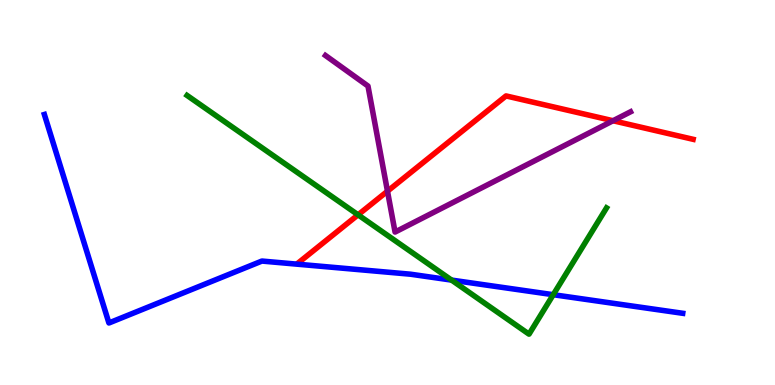[{'lines': ['blue', 'red'], 'intersections': []}, {'lines': ['green', 'red'], 'intersections': [{'x': 4.62, 'y': 4.42}]}, {'lines': ['purple', 'red'], 'intersections': [{'x': 5.0, 'y': 5.03}, {'x': 7.91, 'y': 6.86}]}, {'lines': ['blue', 'green'], 'intersections': [{'x': 5.83, 'y': 2.72}, {'x': 7.14, 'y': 2.35}]}, {'lines': ['blue', 'purple'], 'intersections': []}, {'lines': ['green', 'purple'], 'intersections': []}]